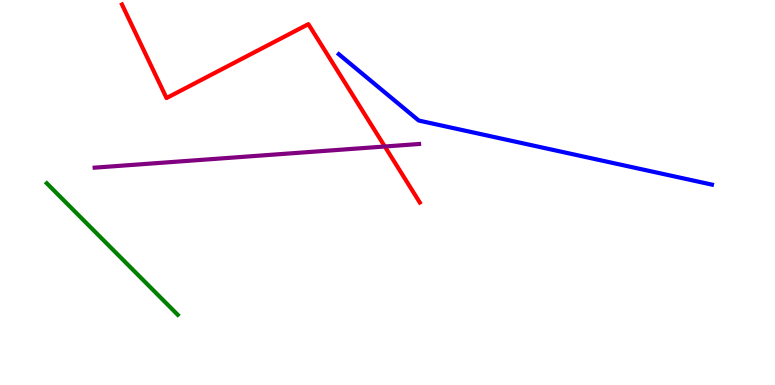[{'lines': ['blue', 'red'], 'intersections': []}, {'lines': ['green', 'red'], 'intersections': []}, {'lines': ['purple', 'red'], 'intersections': [{'x': 4.97, 'y': 6.19}]}, {'lines': ['blue', 'green'], 'intersections': []}, {'lines': ['blue', 'purple'], 'intersections': []}, {'lines': ['green', 'purple'], 'intersections': []}]